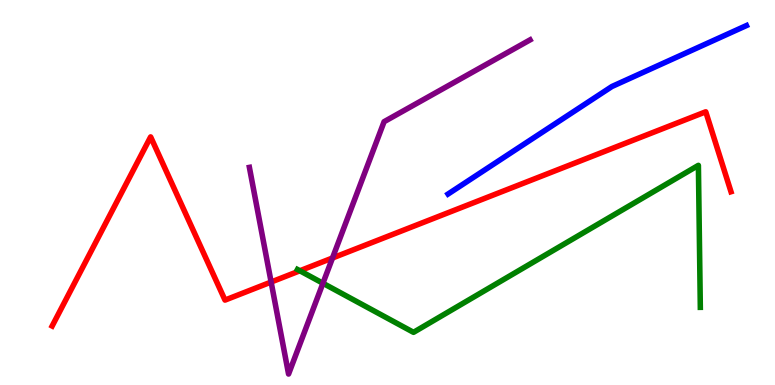[{'lines': ['blue', 'red'], 'intersections': []}, {'lines': ['green', 'red'], 'intersections': [{'x': 3.87, 'y': 2.97}]}, {'lines': ['purple', 'red'], 'intersections': [{'x': 3.5, 'y': 2.67}, {'x': 4.29, 'y': 3.3}]}, {'lines': ['blue', 'green'], 'intersections': []}, {'lines': ['blue', 'purple'], 'intersections': []}, {'lines': ['green', 'purple'], 'intersections': [{'x': 4.17, 'y': 2.64}]}]